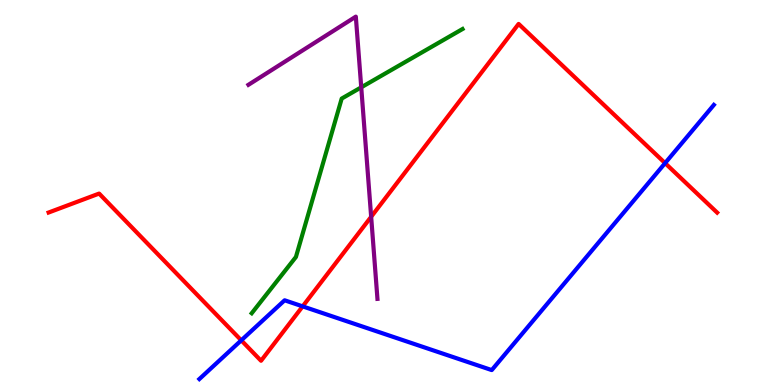[{'lines': ['blue', 'red'], 'intersections': [{'x': 3.11, 'y': 1.16}, {'x': 3.91, 'y': 2.04}, {'x': 8.58, 'y': 5.76}]}, {'lines': ['green', 'red'], 'intersections': []}, {'lines': ['purple', 'red'], 'intersections': [{'x': 4.79, 'y': 4.37}]}, {'lines': ['blue', 'green'], 'intersections': []}, {'lines': ['blue', 'purple'], 'intersections': []}, {'lines': ['green', 'purple'], 'intersections': [{'x': 4.66, 'y': 7.73}]}]